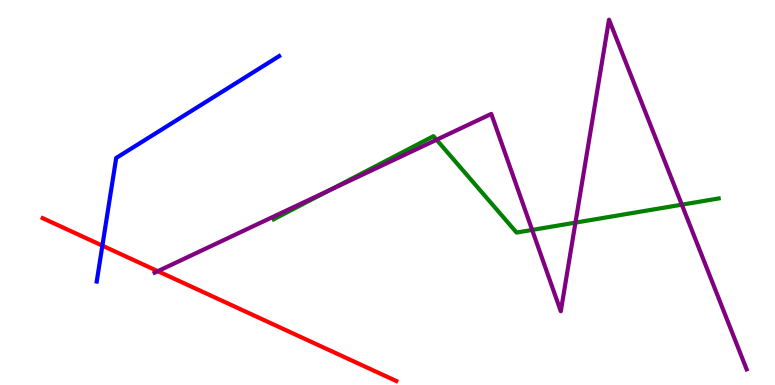[{'lines': ['blue', 'red'], 'intersections': [{'x': 1.32, 'y': 3.62}]}, {'lines': ['green', 'red'], 'intersections': []}, {'lines': ['purple', 'red'], 'intersections': [{'x': 2.04, 'y': 2.96}]}, {'lines': ['blue', 'green'], 'intersections': []}, {'lines': ['blue', 'purple'], 'intersections': []}, {'lines': ['green', 'purple'], 'intersections': [{'x': 4.26, 'y': 5.06}, {'x': 5.63, 'y': 6.37}, {'x': 6.87, 'y': 4.03}, {'x': 7.43, 'y': 4.22}, {'x': 8.8, 'y': 4.68}]}]